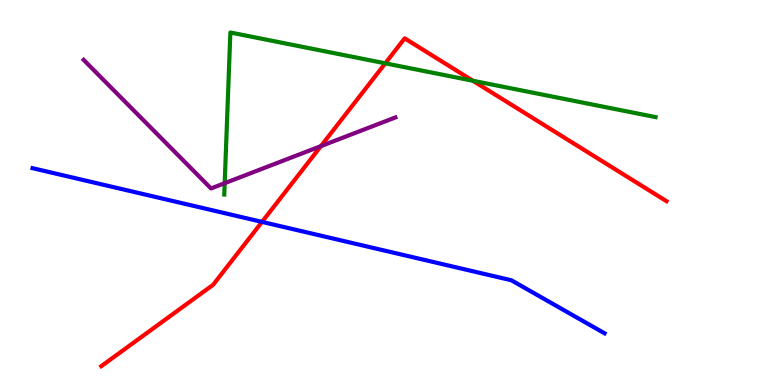[{'lines': ['blue', 'red'], 'intersections': [{'x': 3.38, 'y': 4.24}]}, {'lines': ['green', 'red'], 'intersections': [{'x': 4.97, 'y': 8.36}, {'x': 6.1, 'y': 7.9}]}, {'lines': ['purple', 'red'], 'intersections': [{'x': 4.14, 'y': 6.2}]}, {'lines': ['blue', 'green'], 'intersections': []}, {'lines': ['blue', 'purple'], 'intersections': []}, {'lines': ['green', 'purple'], 'intersections': [{'x': 2.9, 'y': 5.24}]}]